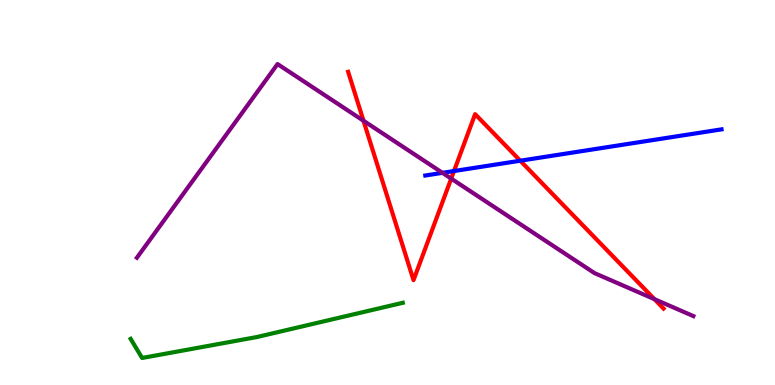[{'lines': ['blue', 'red'], 'intersections': [{'x': 5.86, 'y': 5.56}, {'x': 6.71, 'y': 5.83}]}, {'lines': ['green', 'red'], 'intersections': []}, {'lines': ['purple', 'red'], 'intersections': [{'x': 4.69, 'y': 6.86}, {'x': 5.82, 'y': 5.36}, {'x': 8.44, 'y': 2.23}]}, {'lines': ['blue', 'green'], 'intersections': []}, {'lines': ['blue', 'purple'], 'intersections': [{'x': 5.71, 'y': 5.51}]}, {'lines': ['green', 'purple'], 'intersections': []}]